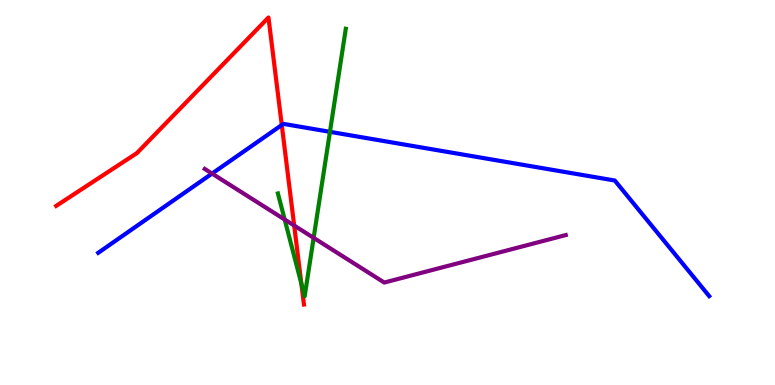[{'lines': ['blue', 'red'], 'intersections': [{'x': 3.64, 'y': 6.75}]}, {'lines': ['green', 'red'], 'intersections': [{'x': 3.89, 'y': 2.63}]}, {'lines': ['purple', 'red'], 'intersections': [{'x': 3.8, 'y': 4.14}]}, {'lines': ['blue', 'green'], 'intersections': [{'x': 4.26, 'y': 6.58}]}, {'lines': ['blue', 'purple'], 'intersections': [{'x': 2.74, 'y': 5.49}]}, {'lines': ['green', 'purple'], 'intersections': [{'x': 3.67, 'y': 4.3}, {'x': 4.05, 'y': 3.82}]}]